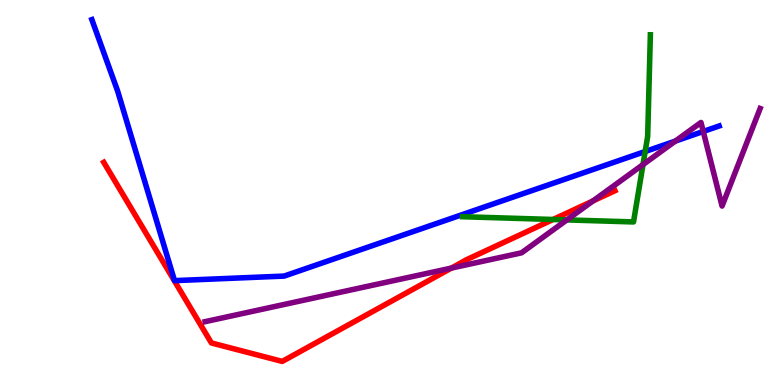[{'lines': ['blue', 'red'], 'intersections': []}, {'lines': ['green', 'red'], 'intersections': [{'x': 7.14, 'y': 4.3}]}, {'lines': ['purple', 'red'], 'intersections': [{'x': 5.82, 'y': 3.04}, {'x': 7.65, 'y': 4.78}]}, {'lines': ['blue', 'green'], 'intersections': [{'x': 8.32, 'y': 6.06}]}, {'lines': ['blue', 'purple'], 'intersections': [{'x': 8.71, 'y': 6.34}, {'x': 9.07, 'y': 6.59}]}, {'lines': ['green', 'purple'], 'intersections': [{'x': 7.31, 'y': 4.29}, {'x': 8.3, 'y': 5.72}]}]